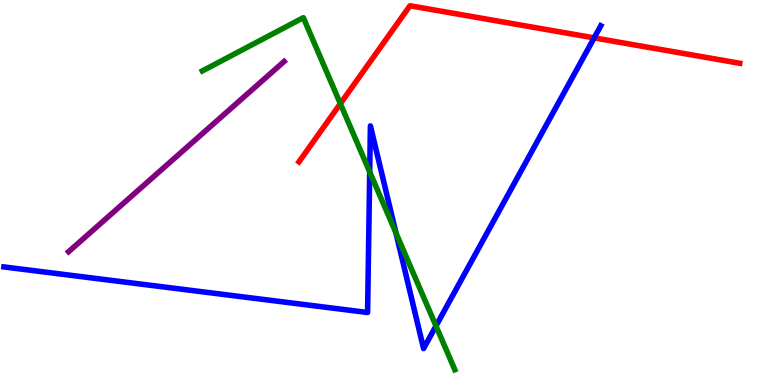[{'lines': ['blue', 'red'], 'intersections': [{'x': 7.67, 'y': 9.02}]}, {'lines': ['green', 'red'], 'intersections': [{'x': 4.39, 'y': 7.31}]}, {'lines': ['purple', 'red'], 'intersections': []}, {'lines': ['blue', 'green'], 'intersections': [{'x': 4.77, 'y': 5.53}, {'x': 5.11, 'y': 3.95}, {'x': 5.63, 'y': 1.53}]}, {'lines': ['blue', 'purple'], 'intersections': []}, {'lines': ['green', 'purple'], 'intersections': []}]